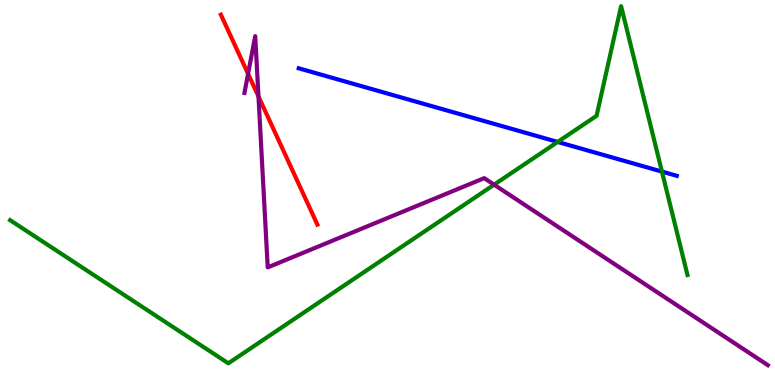[{'lines': ['blue', 'red'], 'intersections': []}, {'lines': ['green', 'red'], 'intersections': []}, {'lines': ['purple', 'red'], 'intersections': [{'x': 3.2, 'y': 8.08}, {'x': 3.34, 'y': 7.49}]}, {'lines': ['blue', 'green'], 'intersections': [{'x': 7.2, 'y': 6.31}, {'x': 8.54, 'y': 5.54}]}, {'lines': ['blue', 'purple'], 'intersections': []}, {'lines': ['green', 'purple'], 'intersections': [{'x': 6.38, 'y': 5.2}]}]